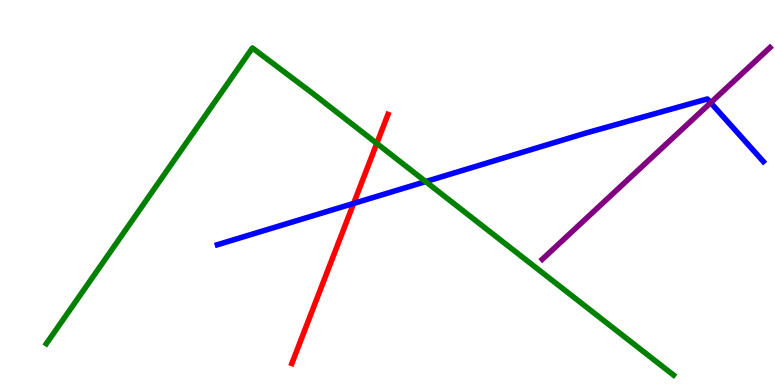[{'lines': ['blue', 'red'], 'intersections': [{'x': 4.56, 'y': 4.72}]}, {'lines': ['green', 'red'], 'intersections': [{'x': 4.86, 'y': 6.28}]}, {'lines': ['purple', 'red'], 'intersections': []}, {'lines': ['blue', 'green'], 'intersections': [{'x': 5.49, 'y': 5.28}]}, {'lines': ['blue', 'purple'], 'intersections': [{'x': 9.17, 'y': 7.33}]}, {'lines': ['green', 'purple'], 'intersections': []}]